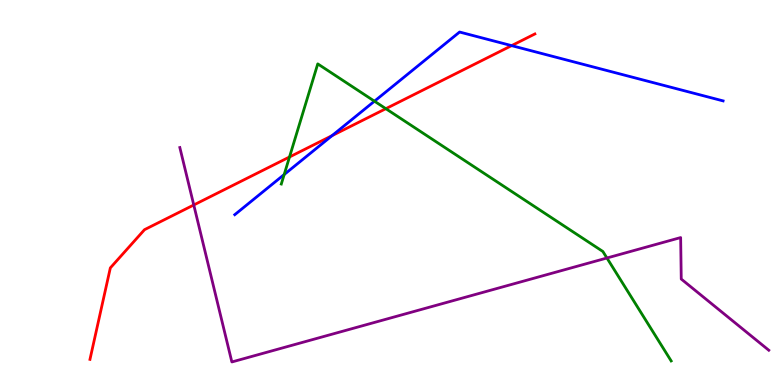[{'lines': ['blue', 'red'], 'intersections': [{'x': 4.28, 'y': 6.48}, {'x': 6.6, 'y': 8.81}]}, {'lines': ['green', 'red'], 'intersections': [{'x': 3.74, 'y': 5.92}, {'x': 4.98, 'y': 7.18}]}, {'lines': ['purple', 'red'], 'intersections': [{'x': 2.5, 'y': 4.68}]}, {'lines': ['blue', 'green'], 'intersections': [{'x': 3.67, 'y': 5.47}, {'x': 4.83, 'y': 7.37}]}, {'lines': ['blue', 'purple'], 'intersections': []}, {'lines': ['green', 'purple'], 'intersections': [{'x': 7.83, 'y': 3.3}]}]